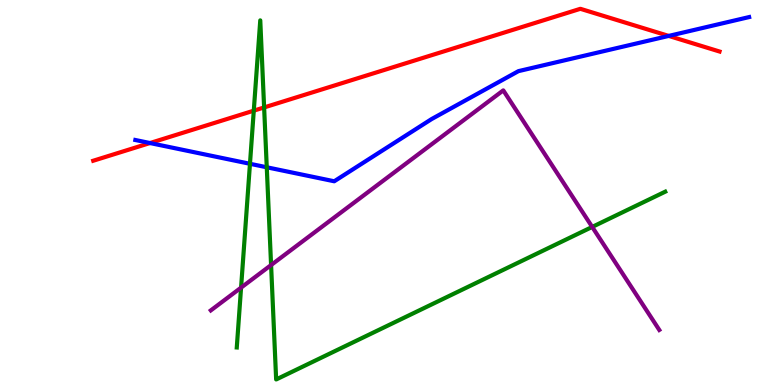[{'lines': ['blue', 'red'], 'intersections': [{'x': 1.94, 'y': 6.28}, {'x': 8.63, 'y': 9.07}]}, {'lines': ['green', 'red'], 'intersections': [{'x': 3.27, 'y': 7.13}, {'x': 3.41, 'y': 7.21}]}, {'lines': ['purple', 'red'], 'intersections': []}, {'lines': ['blue', 'green'], 'intersections': [{'x': 3.23, 'y': 5.75}, {'x': 3.44, 'y': 5.66}]}, {'lines': ['blue', 'purple'], 'intersections': []}, {'lines': ['green', 'purple'], 'intersections': [{'x': 3.11, 'y': 2.53}, {'x': 3.5, 'y': 3.12}, {'x': 7.64, 'y': 4.11}]}]